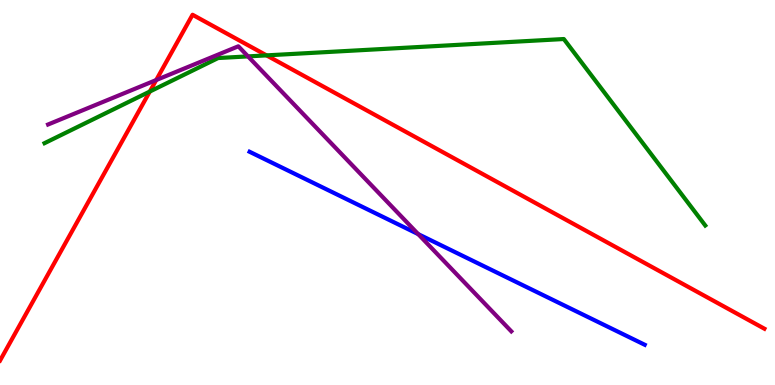[{'lines': ['blue', 'red'], 'intersections': []}, {'lines': ['green', 'red'], 'intersections': [{'x': 1.93, 'y': 7.62}, {'x': 3.44, 'y': 8.56}]}, {'lines': ['purple', 'red'], 'intersections': [{'x': 2.02, 'y': 7.92}]}, {'lines': ['blue', 'green'], 'intersections': []}, {'lines': ['blue', 'purple'], 'intersections': [{'x': 5.4, 'y': 3.92}]}, {'lines': ['green', 'purple'], 'intersections': [{'x': 3.2, 'y': 8.54}]}]